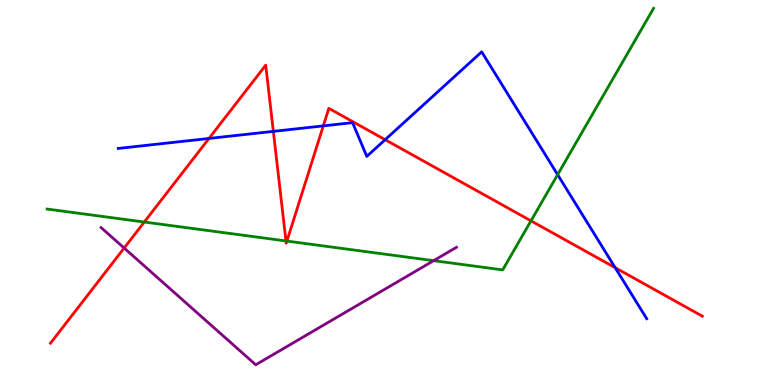[{'lines': ['blue', 'red'], 'intersections': [{'x': 2.7, 'y': 6.4}, {'x': 3.53, 'y': 6.59}, {'x': 4.17, 'y': 6.73}, {'x': 4.97, 'y': 6.37}, {'x': 7.94, 'y': 3.05}]}, {'lines': ['green', 'red'], 'intersections': [{'x': 1.86, 'y': 4.23}, {'x': 3.69, 'y': 3.74}, {'x': 3.7, 'y': 3.74}, {'x': 6.85, 'y': 4.26}]}, {'lines': ['purple', 'red'], 'intersections': [{'x': 1.6, 'y': 3.56}]}, {'lines': ['blue', 'green'], 'intersections': [{'x': 7.2, 'y': 5.46}]}, {'lines': ['blue', 'purple'], 'intersections': []}, {'lines': ['green', 'purple'], 'intersections': [{'x': 5.6, 'y': 3.23}]}]